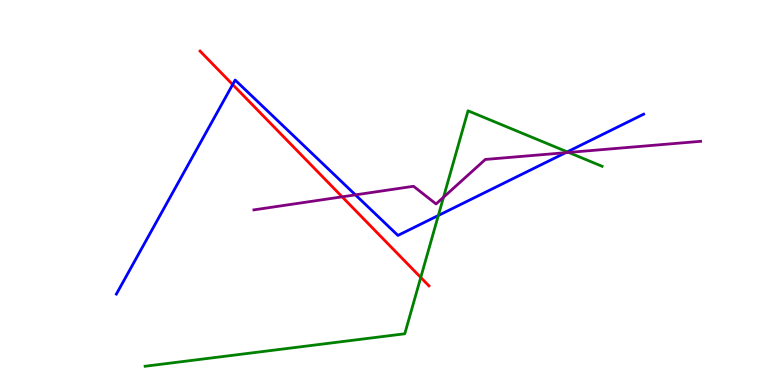[{'lines': ['blue', 'red'], 'intersections': [{'x': 3.0, 'y': 7.8}]}, {'lines': ['green', 'red'], 'intersections': [{'x': 5.43, 'y': 2.79}]}, {'lines': ['purple', 'red'], 'intersections': [{'x': 4.41, 'y': 4.89}]}, {'lines': ['blue', 'green'], 'intersections': [{'x': 5.66, 'y': 4.4}, {'x': 7.32, 'y': 6.06}]}, {'lines': ['blue', 'purple'], 'intersections': [{'x': 4.59, 'y': 4.94}, {'x': 7.3, 'y': 6.03}]}, {'lines': ['green', 'purple'], 'intersections': [{'x': 5.72, 'y': 4.88}, {'x': 7.34, 'y': 6.04}]}]